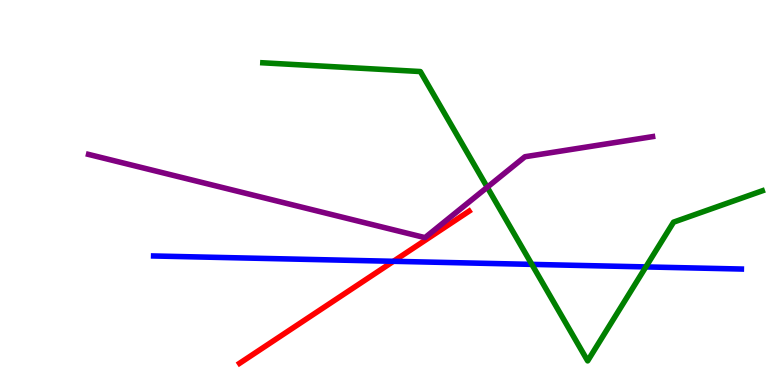[{'lines': ['blue', 'red'], 'intersections': [{'x': 5.08, 'y': 3.21}]}, {'lines': ['green', 'red'], 'intersections': []}, {'lines': ['purple', 'red'], 'intersections': []}, {'lines': ['blue', 'green'], 'intersections': [{'x': 6.86, 'y': 3.13}, {'x': 8.33, 'y': 3.07}]}, {'lines': ['blue', 'purple'], 'intersections': []}, {'lines': ['green', 'purple'], 'intersections': [{'x': 6.29, 'y': 5.14}]}]